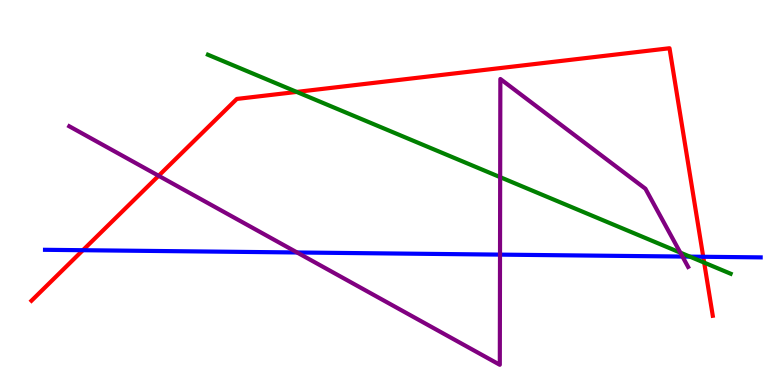[{'lines': ['blue', 'red'], 'intersections': [{'x': 1.07, 'y': 3.5}, {'x': 9.07, 'y': 3.33}]}, {'lines': ['green', 'red'], 'intersections': [{'x': 3.83, 'y': 7.61}, {'x': 9.09, 'y': 3.18}]}, {'lines': ['purple', 'red'], 'intersections': [{'x': 2.05, 'y': 5.43}]}, {'lines': ['blue', 'green'], 'intersections': [{'x': 8.9, 'y': 3.33}]}, {'lines': ['blue', 'purple'], 'intersections': [{'x': 3.83, 'y': 3.44}, {'x': 6.45, 'y': 3.39}, {'x': 8.81, 'y': 3.34}]}, {'lines': ['green', 'purple'], 'intersections': [{'x': 6.45, 'y': 5.4}, {'x': 8.78, 'y': 3.44}]}]